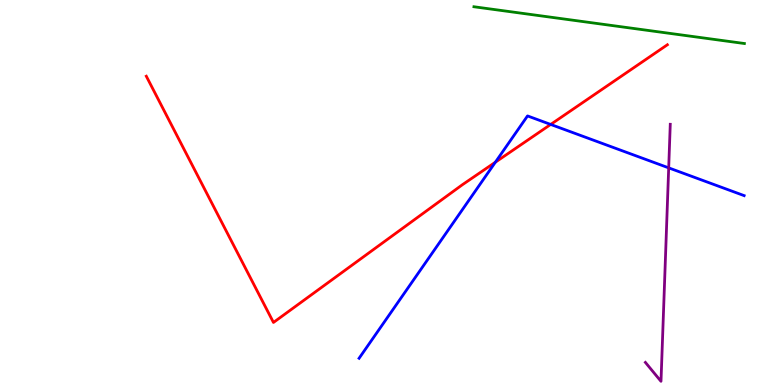[{'lines': ['blue', 'red'], 'intersections': [{'x': 6.39, 'y': 5.79}, {'x': 7.11, 'y': 6.77}]}, {'lines': ['green', 'red'], 'intersections': []}, {'lines': ['purple', 'red'], 'intersections': []}, {'lines': ['blue', 'green'], 'intersections': []}, {'lines': ['blue', 'purple'], 'intersections': [{'x': 8.63, 'y': 5.64}]}, {'lines': ['green', 'purple'], 'intersections': []}]